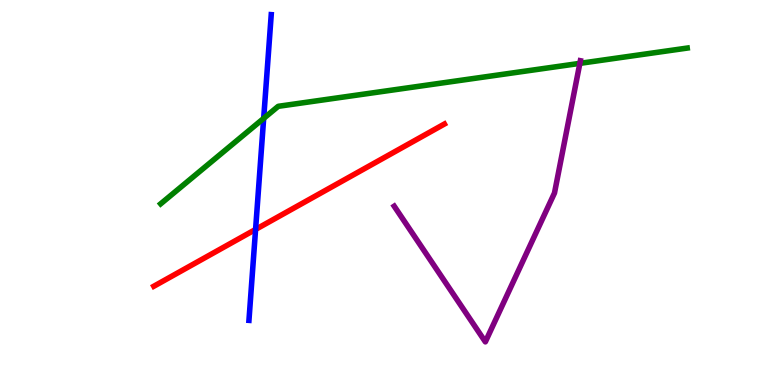[{'lines': ['blue', 'red'], 'intersections': [{'x': 3.3, 'y': 4.04}]}, {'lines': ['green', 'red'], 'intersections': []}, {'lines': ['purple', 'red'], 'intersections': []}, {'lines': ['blue', 'green'], 'intersections': [{'x': 3.4, 'y': 6.92}]}, {'lines': ['blue', 'purple'], 'intersections': []}, {'lines': ['green', 'purple'], 'intersections': [{'x': 7.48, 'y': 8.35}]}]